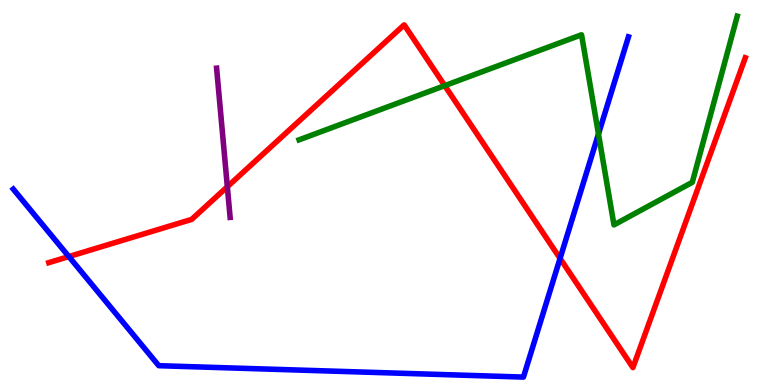[{'lines': ['blue', 'red'], 'intersections': [{'x': 0.888, 'y': 3.34}, {'x': 7.23, 'y': 3.29}]}, {'lines': ['green', 'red'], 'intersections': [{'x': 5.74, 'y': 7.78}]}, {'lines': ['purple', 'red'], 'intersections': [{'x': 2.93, 'y': 5.15}]}, {'lines': ['blue', 'green'], 'intersections': [{'x': 7.72, 'y': 6.52}]}, {'lines': ['blue', 'purple'], 'intersections': []}, {'lines': ['green', 'purple'], 'intersections': []}]